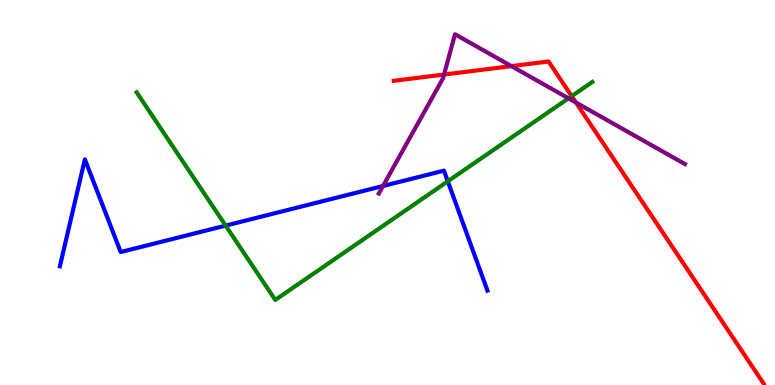[{'lines': ['blue', 'red'], 'intersections': []}, {'lines': ['green', 'red'], 'intersections': [{'x': 7.38, 'y': 7.5}]}, {'lines': ['purple', 'red'], 'intersections': [{'x': 5.73, 'y': 8.06}, {'x': 6.6, 'y': 8.28}, {'x': 7.43, 'y': 7.34}]}, {'lines': ['blue', 'green'], 'intersections': [{'x': 2.91, 'y': 4.14}, {'x': 5.78, 'y': 5.29}]}, {'lines': ['blue', 'purple'], 'intersections': [{'x': 4.94, 'y': 5.17}]}, {'lines': ['green', 'purple'], 'intersections': [{'x': 7.34, 'y': 7.45}]}]